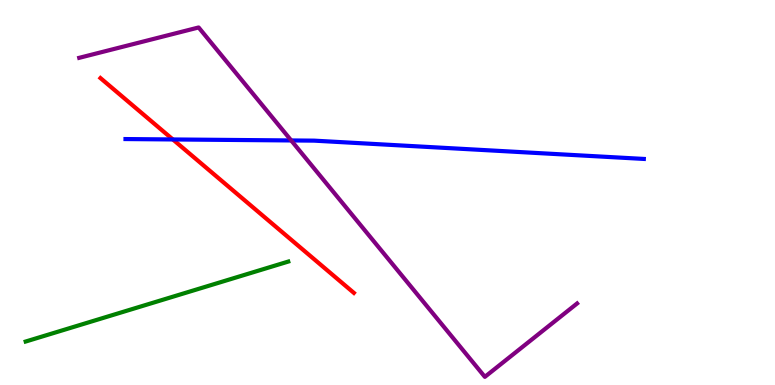[{'lines': ['blue', 'red'], 'intersections': [{'x': 2.23, 'y': 6.38}]}, {'lines': ['green', 'red'], 'intersections': []}, {'lines': ['purple', 'red'], 'intersections': []}, {'lines': ['blue', 'green'], 'intersections': []}, {'lines': ['blue', 'purple'], 'intersections': [{'x': 3.76, 'y': 6.35}]}, {'lines': ['green', 'purple'], 'intersections': []}]